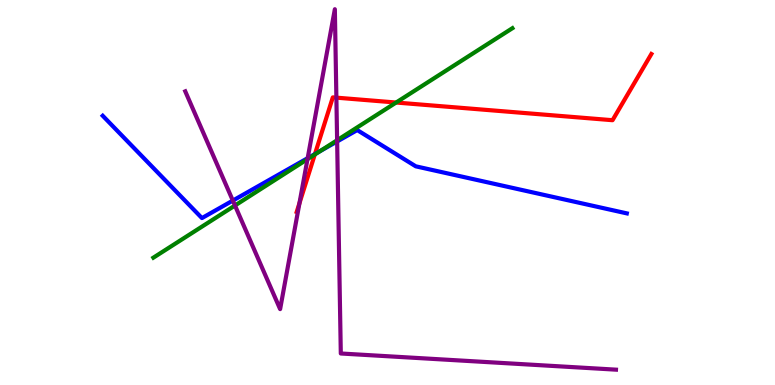[{'lines': ['blue', 'red'], 'intersections': [{'x': 4.06, 'y': 6.0}]}, {'lines': ['green', 'red'], 'intersections': [{'x': 4.06, 'y': 5.99}, {'x': 5.11, 'y': 7.34}]}, {'lines': ['purple', 'red'], 'intersections': [{'x': 3.86, 'y': 4.72}, {'x': 4.34, 'y': 7.46}]}, {'lines': ['blue', 'green'], 'intersections': [{'x': 4.13, 'y': 6.07}]}, {'lines': ['blue', 'purple'], 'intersections': [{'x': 3.0, 'y': 4.79}, {'x': 3.97, 'y': 5.89}, {'x': 4.35, 'y': 6.33}]}, {'lines': ['green', 'purple'], 'intersections': [{'x': 3.03, 'y': 4.66}, {'x': 3.97, 'y': 5.87}, {'x': 4.35, 'y': 6.36}]}]